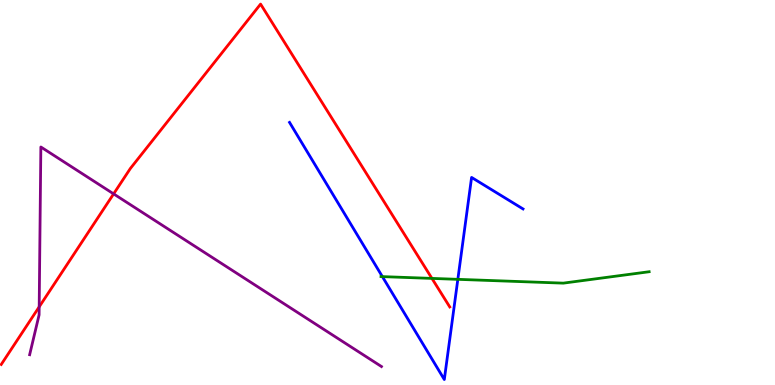[{'lines': ['blue', 'red'], 'intersections': []}, {'lines': ['green', 'red'], 'intersections': [{'x': 5.57, 'y': 2.77}]}, {'lines': ['purple', 'red'], 'intersections': [{'x': 0.506, 'y': 2.03}, {'x': 1.47, 'y': 4.96}]}, {'lines': ['blue', 'green'], 'intersections': [{'x': 4.93, 'y': 2.82}, {'x': 5.91, 'y': 2.74}]}, {'lines': ['blue', 'purple'], 'intersections': []}, {'lines': ['green', 'purple'], 'intersections': []}]